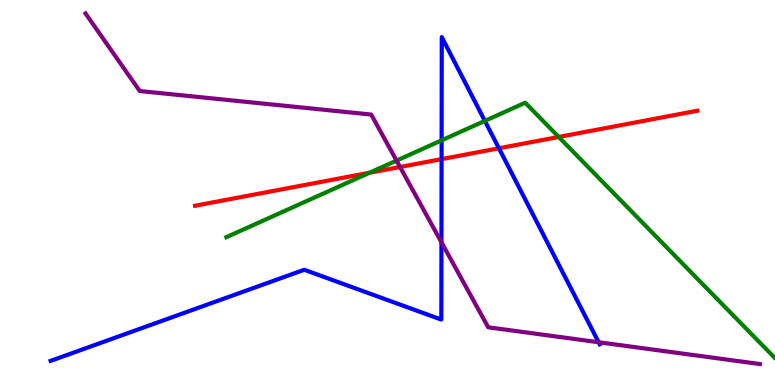[{'lines': ['blue', 'red'], 'intersections': [{'x': 5.7, 'y': 5.87}, {'x': 6.44, 'y': 6.15}]}, {'lines': ['green', 'red'], 'intersections': [{'x': 4.77, 'y': 5.51}, {'x': 7.21, 'y': 6.44}]}, {'lines': ['purple', 'red'], 'intersections': [{'x': 5.16, 'y': 5.66}]}, {'lines': ['blue', 'green'], 'intersections': [{'x': 5.7, 'y': 6.35}, {'x': 6.26, 'y': 6.86}]}, {'lines': ['blue', 'purple'], 'intersections': [{'x': 5.7, 'y': 3.71}, {'x': 7.72, 'y': 1.11}]}, {'lines': ['green', 'purple'], 'intersections': [{'x': 5.12, 'y': 5.83}]}]